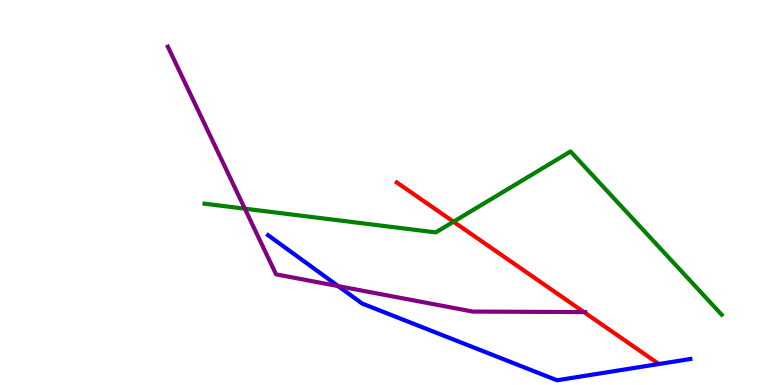[{'lines': ['blue', 'red'], 'intersections': []}, {'lines': ['green', 'red'], 'intersections': [{'x': 5.85, 'y': 4.24}]}, {'lines': ['purple', 'red'], 'intersections': [{'x': 7.53, 'y': 1.89}]}, {'lines': ['blue', 'green'], 'intersections': []}, {'lines': ['blue', 'purple'], 'intersections': [{'x': 4.36, 'y': 2.57}]}, {'lines': ['green', 'purple'], 'intersections': [{'x': 3.16, 'y': 4.58}]}]